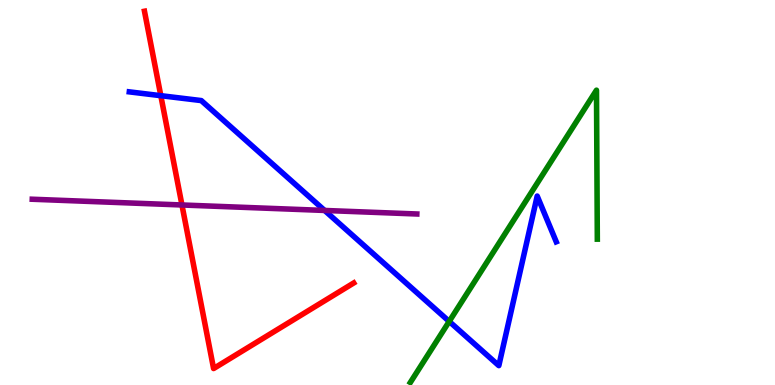[{'lines': ['blue', 'red'], 'intersections': [{'x': 2.08, 'y': 7.51}]}, {'lines': ['green', 'red'], 'intersections': []}, {'lines': ['purple', 'red'], 'intersections': [{'x': 2.35, 'y': 4.68}]}, {'lines': ['blue', 'green'], 'intersections': [{'x': 5.8, 'y': 1.65}]}, {'lines': ['blue', 'purple'], 'intersections': [{'x': 4.19, 'y': 4.53}]}, {'lines': ['green', 'purple'], 'intersections': []}]